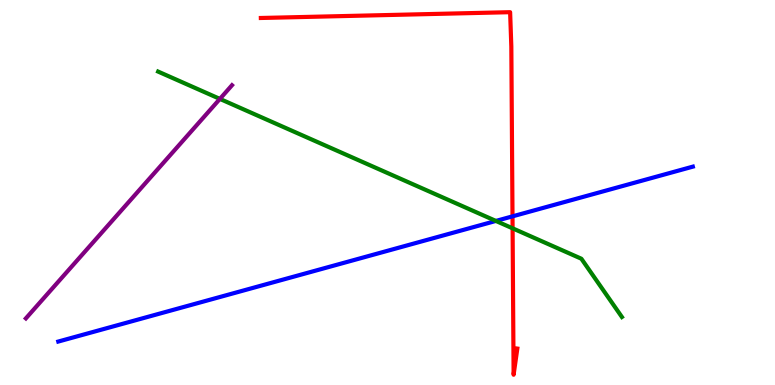[{'lines': ['blue', 'red'], 'intersections': [{'x': 6.61, 'y': 4.38}]}, {'lines': ['green', 'red'], 'intersections': [{'x': 6.61, 'y': 4.07}]}, {'lines': ['purple', 'red'], 'intersections': []}, {'lines': ['blue', 'green'], 'intersections': [{'x': 6.4, 'y': 4.26}]}, {'lines': ['blue', 'purple'], 'intersections': []}, {'lines': ['green', 'purple'], 'intersections': [{'x': 2.84, 'y': 7.43}]}]